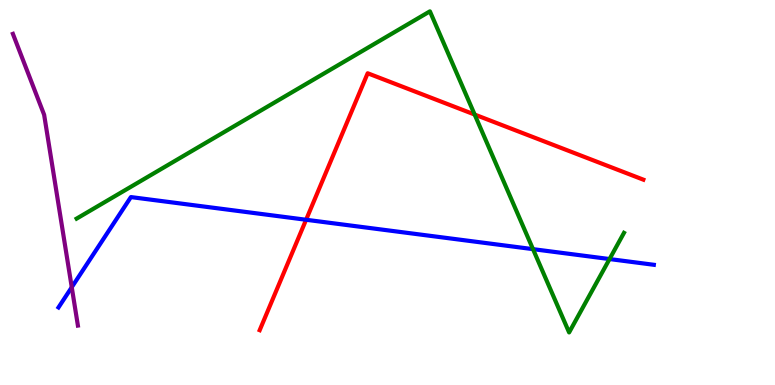[{'lines': ['blue', 'red'], 'intersections': [{'x': 3.95, 'y': 4.29}]}, {'lines': ['green', 'red'], 'intersections': [{'x': 6.12, 'y': 7.02}]}, {'lines': ['purple', 'red'], 'intersections': []}, {'lines': ['blue', 'green'], 'intersections': [{'x': 6.88, 'y': 3.53}, {'x': 7.87, 'y': 3.27}]}, {'lines': ['blue', 'purple'], 'intersections': [{'x': 0.926, 'y': 2.54}]}, {'lines': ['green', 'purple'], 'intersections': []}]